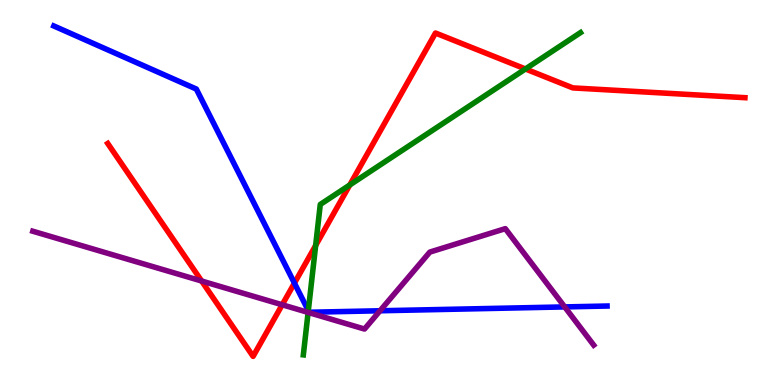[{'lines': ['blue', 'red'], 'intersections': [{'x': 3.8, 'y': 2.65}]}, {'lines': ['green', 'red'], 'intersections': [{'x': 4.07, 'y': 3.62}, {'x': 4.51, 'y': 5.2}, {'x': 6.78, 'y': 8.21}]}, {'lines': ['purple', 'red'], 'intersections': [{'x': 2.6, 'y': 2.7}, {'x': 3.64, 'y': 2.08}]}, {'lines': ['blue', 'green'], 'intersections': [{'x': 3.98, 'y': 1.93}]}, {'lines': ['blue', 'purple'], 'intersections': [{'x': 4.9, 'y': 1.93}, {'x': 7.29, 'y': 2.03}]}, {'lines': ['green', 'purple'], 'intersections': [{'x': 3.98, 'y': 1.89}]}]